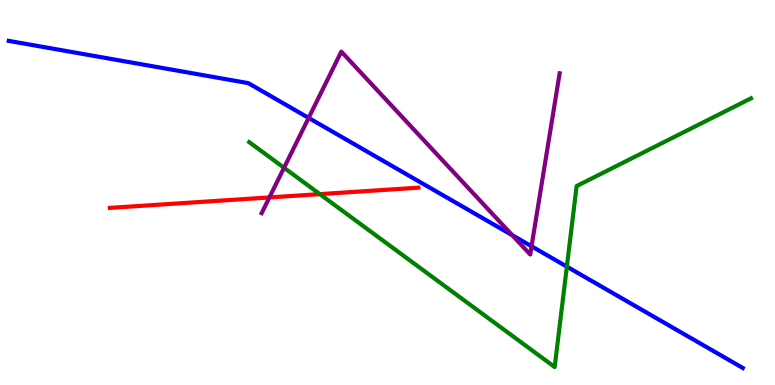[{'lines': ['blue', 'red'], 'intersections': []}, {'lines': ['green', 'red'], 'intersections': [{'x': 4.13, 'y': 4.96}]}, {'lines': ['purple', 'red'], 'intersections': [{'x': 3.48, 'y': 4.87}]}, {'lines': ['blue', 'green'], 'intersections': [{'x': 7.31, 'y': 3.07}]}, {'lines': ['blue', 'purple'], 'intersections': [{'x': 3.98, 'y': 6.94}, {'x': 6.61, 'y': 3.89}, {'x': 6.86, 'y': 3.6}]}, {'lines': ['green', 'purple'], 'intersections': [{'x': 3.67, 'y': 5.64}]}]